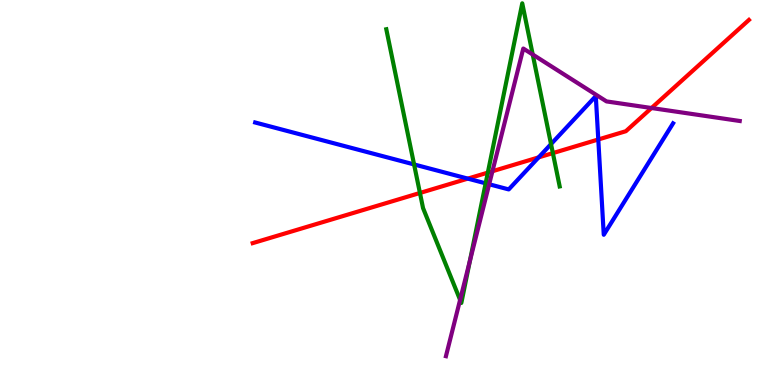[{'lines': ['blue', 'red'], 'intersections': [{'x': 6.04, 'y': 5.36}, {'x': 6.95, 'y': 5.91}, {'x': 7.72, 'y': 6.38}]}, {'lines': ['green', 'red'], 'intersections': [{'x': 5.42, 'y': 4.99}, {'x': 6.29, 'y': 5.52}, {'x': 7.13, 'y': 6.02}]}, {'lines': ['purple', 'red'], 'intersections': [{'x': 6.35, 'y': 5.55}, {'x': 8.41, 'y': 7.19}]}, {'lines': ['blue', 'green'], 'intersections': [{'x': 5.34, 'y': 5.73}, {'x': 6.27, 'y': 5.24}, {'x': 7.11, 'y': 6.26}]}, {'lines': ['blue', 'purple'], 'intersections': [{'x': 6.31, 'y': 5.21}]}, {'lines': ['green', 'purple'], 'intersections': [{'x': 5.94, 'y': 2.21}, {'x': 6.06, 'y': 3.22}, {'x': 6.87, 'y': 8.58}]}]